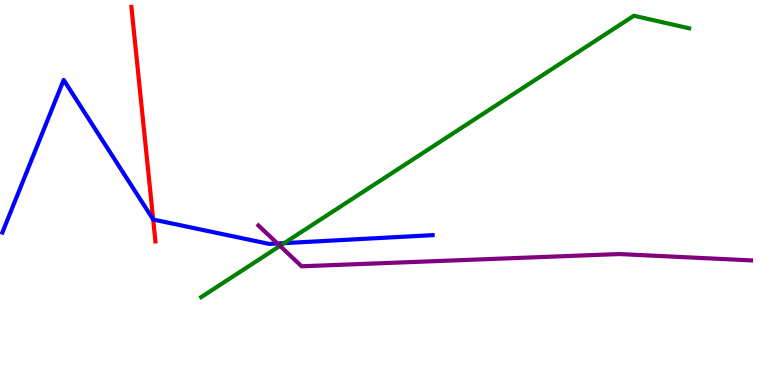[{'lines': ['blue', 'red'], 'intersections': [{'x': 1.98, 'y': 4.3}]}, {'lines': ['green', 'red'], 'intersections': []}, {'lines': ['purple', 'red'], 'intersections': []}, {'lines': ['blue', 'green'], 'intersections': [{'x': 3.67, 'y': 3.69}]}, {'lines': ['blue', 'purple'], 'intersections': [{'x': 3.58, 'y': 3.68}]}, {'lines': ['green', 'purple'], 'intersections': [{'x': 3.61, 'y': 3.61}]}]